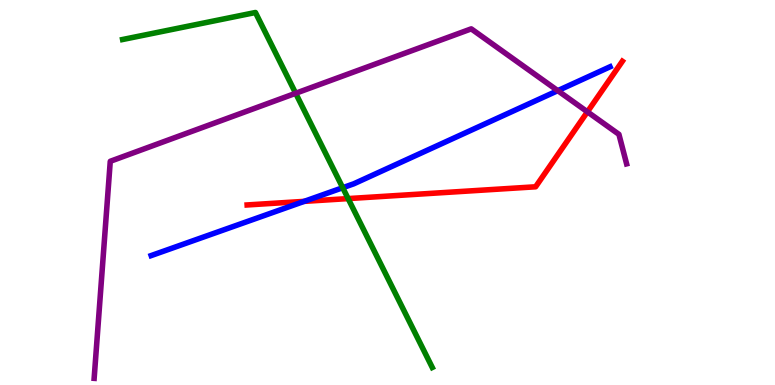[{'lines': ['blue', 'red'], 'intersections': [{'x': 3.93, 'y': 4.77}]}, {'lines': ['green', 'red'], 'intersections': [{'x': 4.49, 'y': 4.84}]}, {'lines': ['purple', 'red'], 'intersections': [{'x': 7.58, 'y': 7.1}]}, {'lines': ['blue', 'green'], 'intersections': [{'x': 4.42, 'y': 5.12}]}, {'lines': ['blue', 'purple'], 'intersections': [{'x': 7.2, 'y': 7.65}]}, {'lines': ['green', 'purple'], 'intersections': [{'x': 3.82, 'y': 7.58}]}]